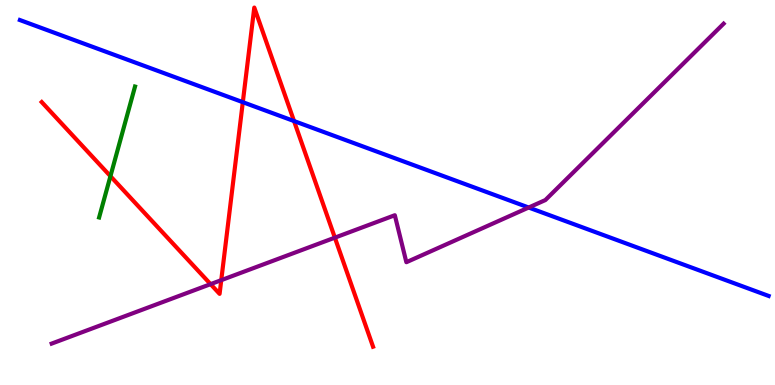[{'lines': ['blue', 'red'], 'intersections': [{'x': 3.13, 'y': 7.35}, {'x': 3.79, 'y': 6.86}]}, {'lines': ['green', 'red'], 'intersections': [{'x': 1.43, 'y': 5.42}]}, {'lines': ['purple', 'red'], 'intersections': [{'x': 2.72, 'y': 2.62}, {'x': 2.85, 'y': 2.72}, {'x': 4.32, 'y': 3.83}]}, {'lines': ['blue', 'green'], 'intersections': []}, {'lines': ['blue', 'purple'], 'intersections': [{'x': 6.82, 'y': 4.61}]}, {'lines': ['green', 'purple'], 'intersections': []}]